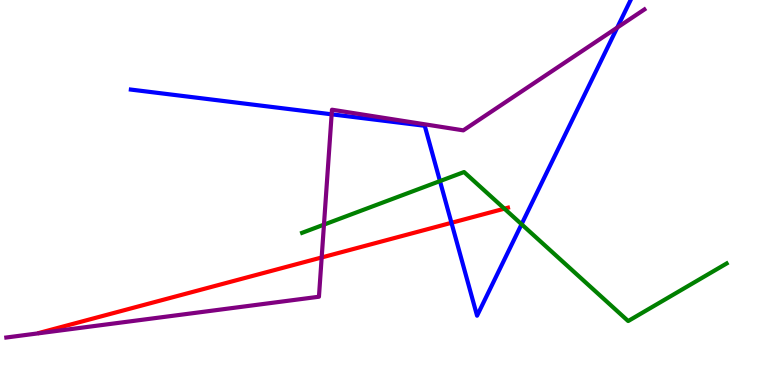[{'lines': ['blue', 'red'], 'intersections': [{'x': 5.83, 'y': 4.21}]}, {'lines': ['green', 'red'], 'intersections': [{'x': 6.51, 'y': 4.58}]}, {'lines': ['purple', 'red'], 'intersections': [{'x': 4.15, 'y': 3.31}]}, {'lines': ['blue', 'green'], 'intersections': [{'x': 5.68, 'y': 5.3}, {'x': 6.73, 'y': 4.18}]}, {'lines': ['blue', 'purple'], 'intersections': [{'x': 4.28, 'y': 7.03}, {'x': 7.96, 'y': 9.28}]}, {'lines': ['green', 'purple'], 'intersections': [{'x': 4.18, 'y': 4.17}]}]